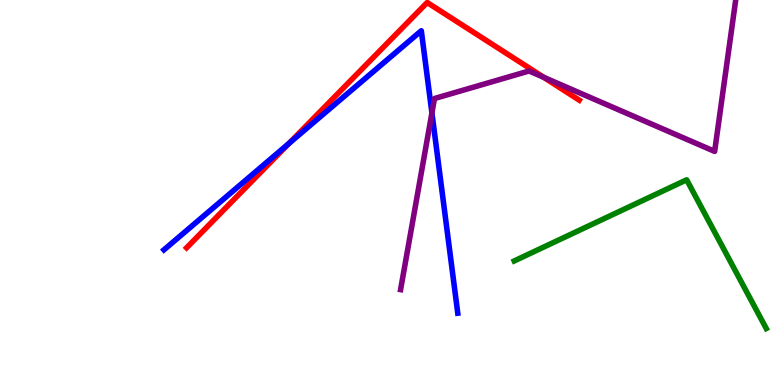[{'lines': ['blue', 'red'], 'intersections': [{'x': 3.73, 'y': 6.28}]}, {'lines': ['green', 'red'], 'intersections': []}, {'lines': ['purple', 'red'], 'intersections': [{'x': 7.02, 'y': 7.99}]}, {'lines': ['blue', 'green'], 'intersections': []}, {'lines': ['blue', 'purple'], 'intersections': [{'x': 5.57, 'y': 7.07}]}, {'lines': ['green', 'purple'], 'intersections': []}]